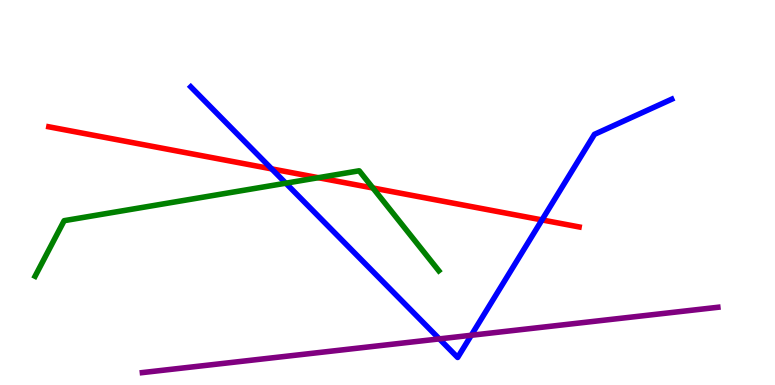[{'lines': ['blue', 'red'], 'intersections': [{'x': 3.51, 'y': 5.61}, {'x': 6.99, 'y': 4.29}]}, {'lines': ['green', 'red'], 'intersections': [{'x': 4.11, 'y': 5.38}, {'x': 4.81, 'y': 5.12}]}, {'lines': ['purple', 'red'], 'intersections': []}, {'lines': ['blue', 'green'], 'intersections': [{'x': 3.69, 'y': 5.24}]}, {'lines': ['blue', 'purple'], 'intersections': [{'x': 5.67, 'y': 1.2}, {'x': 6.08, 'y': 1.29}]}, {'lines': ['green', 'purple'], 'intersections': []}]